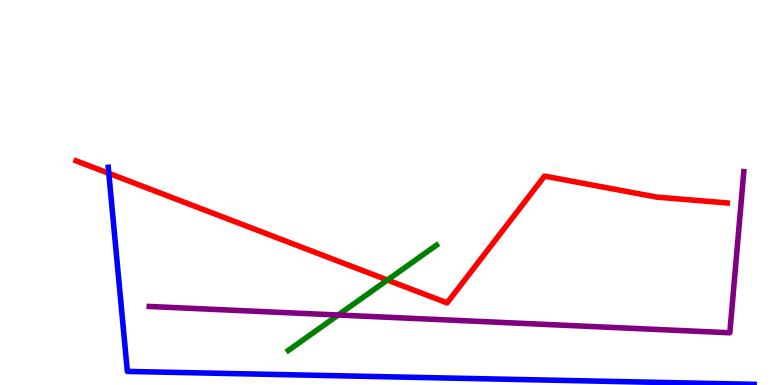[{'lines': ['blue', 'red'], 'intersections': [{'x': 1.4, 'y': 5.5}]}, {'lines': ['green', 'red'], 'intersections': [{'x': 5.0, 'y': 2.73}]}, {'lines': ['purple', 'red'], 'intersections': []}, {'lines': ['blue', 'green'], 'intersections': []}, {'lines': ['blue', 'purple'], 'intersections': []}, {'lines': ['green', 'purple'], 'intersections': [{'x': 4.36, 'y': 1.82}]}]